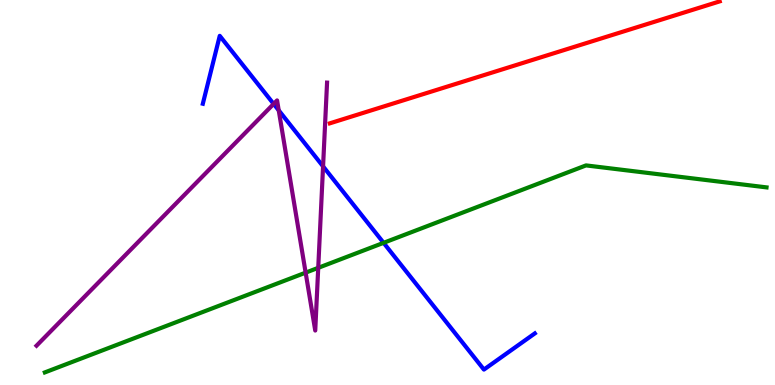[{'lines': ['blue', 'red'], 'intersections': []}, {'lines': ['green', 'red'], 'intersections': []}, {'lines': ['purple', 'red'], 'intersections': []}, {'lines': ['blue', 'green'], 'intersections': [{'x': 4.95, 'y': 3.69}]}, {'lines': ['blue', 'purple'], 'intersections': [{'x': 3.53, 'y': 7.3}, {'x': 3.6, 'y': 7.13}, {'x': 4.17, 'y': 5.68}]}, {'lines': ['green', 'purple'], 'intersections': [{'x': 3.94, 'y': 2.92}, {'x': 4.11, 'y': 3.04}]}]